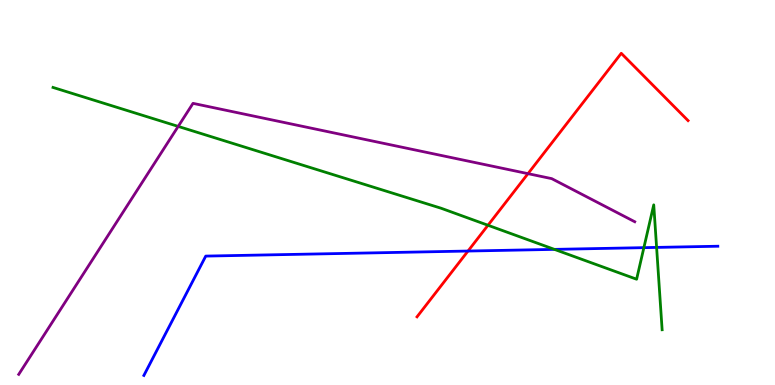[{'lines': ['blue', 'red'], 'intersections': [{'x': 6.04, 'y': 3.48}]}, {'lines': ['green', 'red'], 'intersections': [{'x': 6.3, 'y': 4.15}]}, {'lines': ['purple', 'red'], 'intersections': [{'x': 6.81, 'y': 5.49}]}, {'lines': ['blue', 'green'], 'intersections': [{'x': 7.15, 'y': 3.52}, {'x': 8.31, 'y': 3.57}, {'x': 8.47, 'y': 3.57}]}, {'lines': ['blue', 'purple'], 'intersections': []}, {'lines': ['green', 'purple'], 'intersections': [{'x': 2.3, 'y': 6.72}]}]